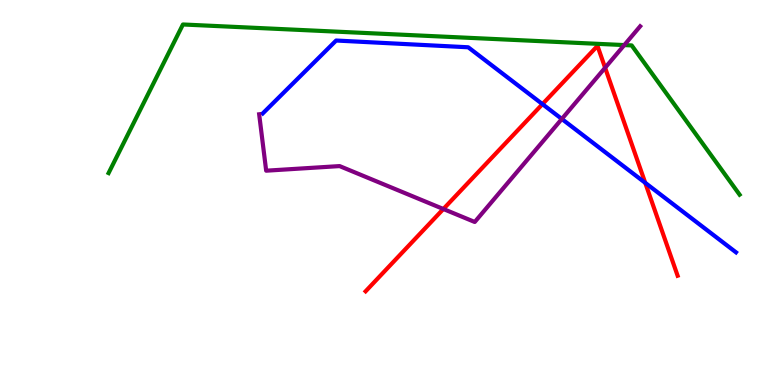[{'lines': ['blue', 'red'], 'intersections': [{'x': 7.0, 'y': 7.3}, {'x': 8.33, 'y': 5.25}]}, {'lines': ['green', 'red'], 'intersections': []}, {'lines': ['purple', 'red'], 'intersections': [{'x': 5.72, 'y': 4.57}, {'x': 7.81, 'y': 8.24}]}, {'lines': ['blue', 'green'], 'intersections': []}, {'lines': ['blue', 'purple'], 'intersections': [{'x': 7.25, 'y': 6.91}]}, {'lines': ['green', 'purple'], 'intersections': [{'x': 8.06, 'y': 8.83}]}]